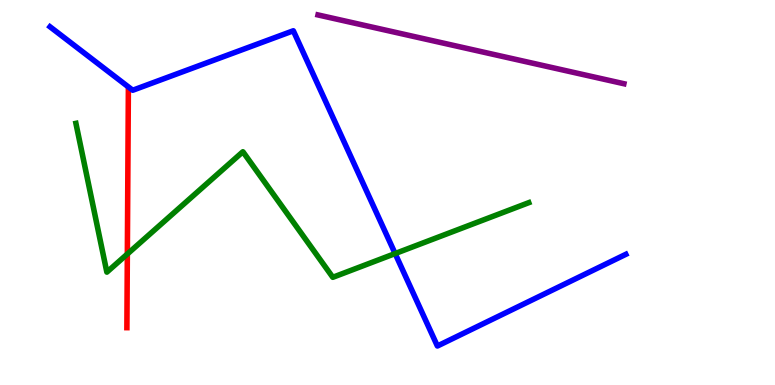[{'lines': ['blue', 'red'], 'intersections': []}, {'lines': ['green', 'red'], 'intersections': [{'x': 1.64, 'y': 3.4}]}, {'lines': ['purple', 'red'], 'intersections': []}, {'lines': ['blue', 'green'], 'intersections': [{'x': 5.1, 'y': 3.41}]}, {'lines': ['blue', 'purple'], 'intersections': []}, {'lines': ['green', 'purple'], 'intersections': []}]